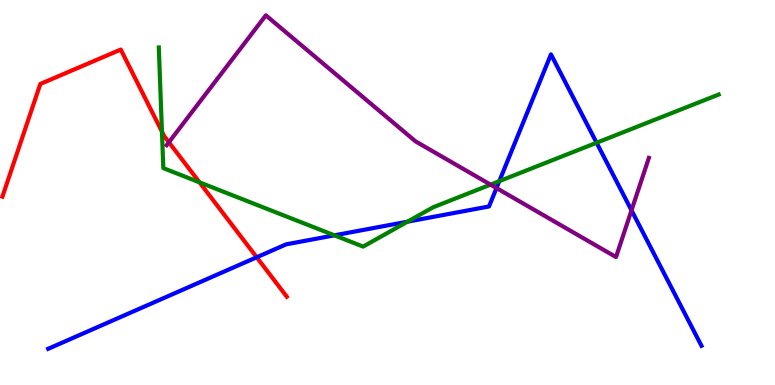[{'lines': ['blue', 'red'], 'intersections': [{'x': 3.31, 'y': 3.32}]}, {'lines': ['green', 'red'], 'intersections': [{'x': 2.09, 'y': 6.58}, {'x': 2.57, 'y': 5.26}]}, {'lines': ['purple', 'red'], 'intersections': [{'x': 2.18, 'y': 6.31}]}, {'lines': ['blue', 'green'], 'intersections': [{'x': 4.32, 'y': 3.89}, {'x': 5.26, 'y': 4.24}, {'x': 6.44, 'y': 5.29}, {'x': 7.7, 'y': 6.29}]}, {'lines': ['blue', 'purple'], 'intersections': [{'x': 6.41, 'y': 5.11}, {'x': 8.15, 'y': 4.54}]}, {'lines': ['green', 'purple'], 'intersections': [{'x': 6.33, 'y': 5.2}]}]